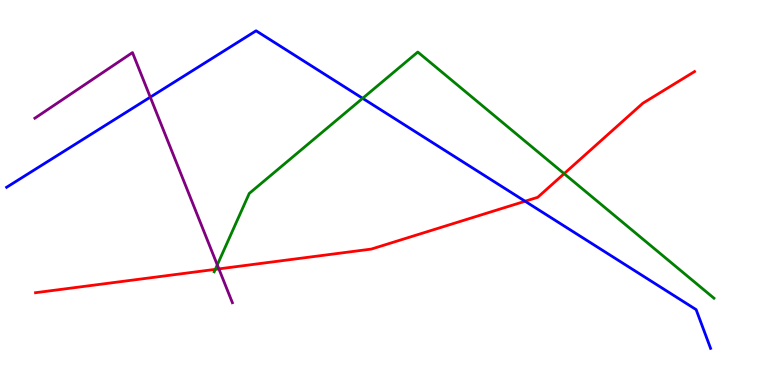[{'lines': ['blue', 'red'], 'intersections': [{'x': 6.78, 'y': 4.77}]}, {'lines': ['green', 'red'], 'intersections': [{'x': 2.78, 'y': 3.0}, {'x': 7.28, 'y': 5.49}]}, {'lines': ['purple', 'red'], 'intersections': [{'x': 2.82, 'y': 3.02}]}, {'lines': ['blue', 'green'], 'intersections': [{'x': 4.68, 'y': 7.45}]}, {'lines': ['blue', 'purple'], 'intersections': [{'x': 1.94, 'y': 7.48}]}, {'lines': ['green', 'purple'], 'intersections': [{'x': 2.8, 'y': 3.12}]}]